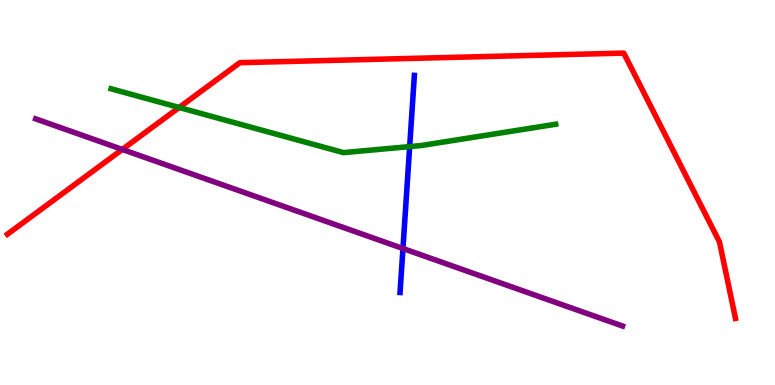[{'lines': ['blue', 'red'], 'intersections': []}, {'lines': ['green', 'red'], 'intersections': [{'x': 2.31, 'y': 7.21}]}, {'lines': ['purple', 'red'], 'intersections': [{'x': 1.58, 'y': 6.12}]}, {'lines': ['blue', 'green'], 'intersections': [{'x': 5.29, 'y': 6.19}]}, {'lines': ['blue', 'purple'], 'intersections': [{'x': 5.2, 'y': 3.55}]}, {'lines': ['green', 'purple'], 'intersections': []}]